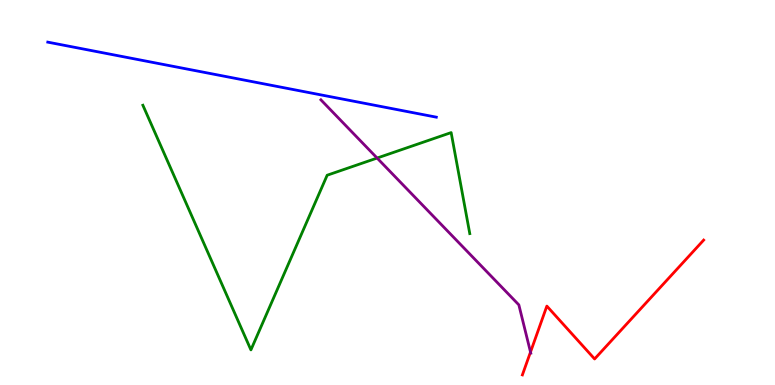[{'lines': ['blue', 'red'], 'intersections': []}, {'lines': ['green', 'red'], 'intersections': []}, {'lines': ['purple', 'red'], 'intersections': [{'x': 6.85, 'y': 0.855}]}, {'lines': ['blue', 'green'], 'intersections': []}, {'lines': ['blue', 'purple'], 'intersections': []}, {'lines': ['green', 'purple'], 'intersections': [{'x': 4.87, 'y': 5.89}]}]